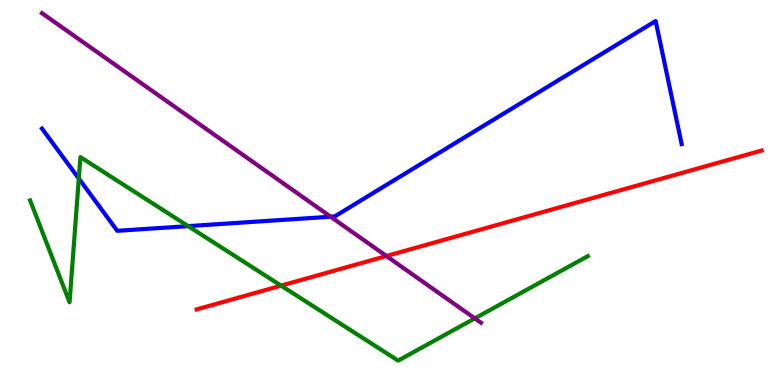[{'lines': ['blue', 'red'], 'intersections': []}, {'lines': ['green', 'red'], 'intersections': [{'x': 3.63, 'y': 2.58}]}, {'lines': ['purple', 'red'], 'intersections': [{'x': 4.99, 'y': 3.35}]}, {'lines': ['blue', 'green'], 'intersections': [{'x': 1.02, 'y': 5.36}, {'x': 2.43, 'y': 4.13}]}, {'lines': ['blue', 'purple'], 'intersections': [{'x': 4.27, 'y': 4.37}]}, {'lines': ['green', 'purple'], 'intersections': [{'x': 6.13, 'y': 1.73}]}]